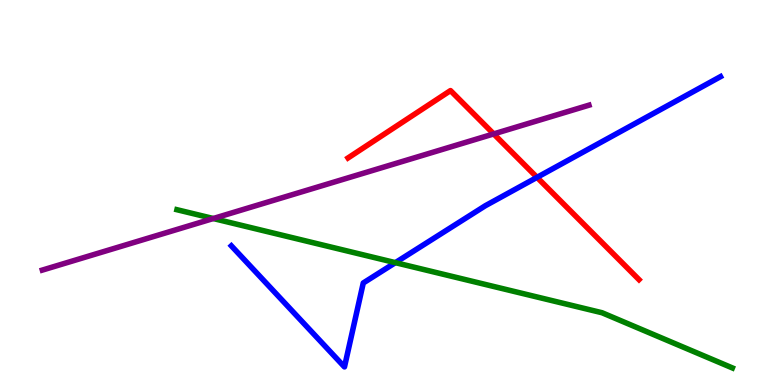[{'lines': ['blue', 'red'], 'intersections': [{'x': 6.93, 'y': 5.39}]}, {'lines': ['green', 'red'], 'intersections': []}, {'lines': ['purple', 'red'], 'intersections': [{'x': 6.37, 'y': 6.52}]}, {'lines': ['blue', 'green'], 'intersections': [{'x': 5.1, 'y': 3.18}]}, {'lines': ['blue', 'purple'], 'intersections': []}, {'lines': ['green', 'purple'], 'intersections': [{'x': 2.75, 'y': 4.32}]}]